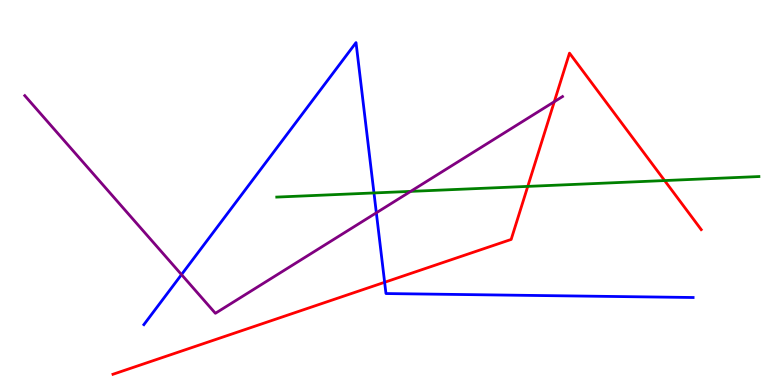[{'lines': ['blue', 'red'], 'intersections': [{'x': 4.96, 'y': 2.67}]}, {'lines': ['green', 'red'], 'intersections': [{'x': 6.81, 'y': 5.16}, {'x': 8.58, 'y': 5.31}]}, {'lines': ['purple', 'red'], 'intersections': [{'x': 7.15, 'y': 7.36}]}, {'lines': ['blue', 'green'], 'intersections': [{'x': 4.83, 'y': 4.99}]}, {'lines': ['blue', 'purple'], 'intersections': [{'x': 2.34, 'y': 2.87}, {'x': 4.86, 'y': 4.47}]}, {'lines': ['green', 'purple'], 'intersections': [{'x': 5.3, 'y': 5.03}]}]